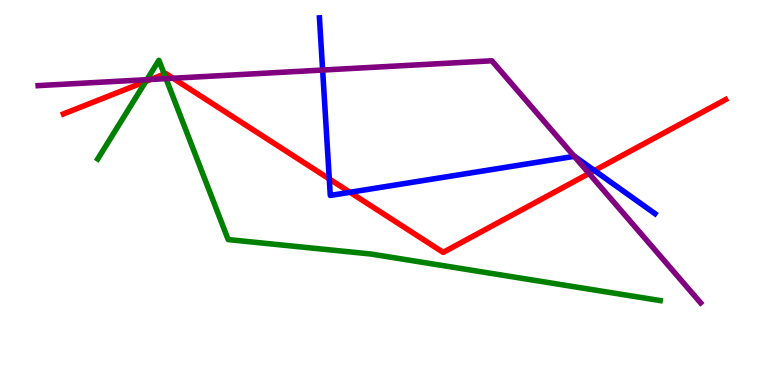[{'lines': ['blue', 'red'], 'intersections': [{'x': 4.25, 'y': 5.35}, {'x': 4.52, 'y': 5.01}, {'x': 7.67, 'y': 5.57}]}, {'lines': ['green', 'red'], 'intersections': [{'x': 1.88, 'y': 7.89}, {'x': 2.12, 'y': 8.08}]}, {'lines': ['purple', 'red'], 'intersections': [{'x': 1.94, 'y': 7.94}, {'x': 2.23, 'y': 7.97}, {'x': 7.6, 'y': 5.49}]}, {'lines': ['blue', 'green'], 'intersections': []}, {'lines': ['blue', 'purple'], 'intersections': [{'x': 4.16, 'y': 8.18}, {'x': 7.41, 'y': 5.94}]}, {'lines': ['green', 'purple'], 'intersections': [{'x': 1.9, 'y': 7.93}, {'x': 2.14, 'y': 7.96}]}]